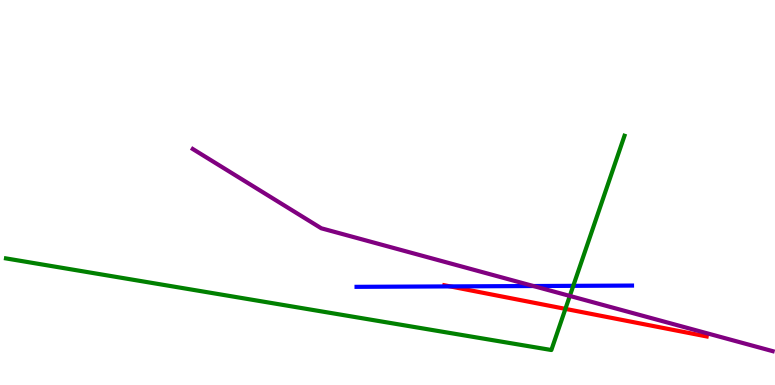[{'lines': ['blue', 'red'], 'intersections': [{'x': 5.81, 'y': 2.56}]}, {'lines': ['green', 'red'], 'intersections': [{'x': 7.3, 'y': 1.98}]}, {'lines': ['purple', 'red'], 'intersections': []}, {'lines': ['blue', 'green'], 'intersections': [{'x': 7.4, 'y': 2.58}]}, {'lines': ['blue', 'purple'], 'intersections': [{'x': 6.88, 'y': 2.57}]}, {'lines': ['green', 'purple'], 'intersections': [{'x': 7.35, 'y': 2.31}]}]